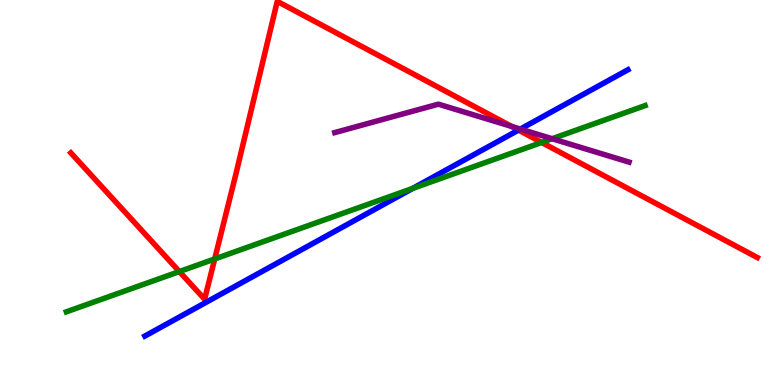[{'lines': ['blue', 'red'], 'intersections': [{'x': 6.69, 'y': 6.62}]}, {'lines': ['green', 'red'], 'intersections': [{'x': 2.31, 'y': 2.95}, {'x': 2.77, 'y': 3.27}, {'x': 6.99, 'y': 6.3}]}, {'lines': ['purple', 'red'], 'intersections': [{'x': 6.6, 'y': 6.72}]}, {'lines': ['blue', 'green'], 'intersections': [{'x': 5.33, 'y': 5.11}]}, {'lines': ['blue', 'purple'], 'intersections': [{'x': 6.71, 'y': 6.65}]}, {'lines': ['green', 'purple'], 'intersections': [{'x': 7.12, 'y': 6.4}]}]